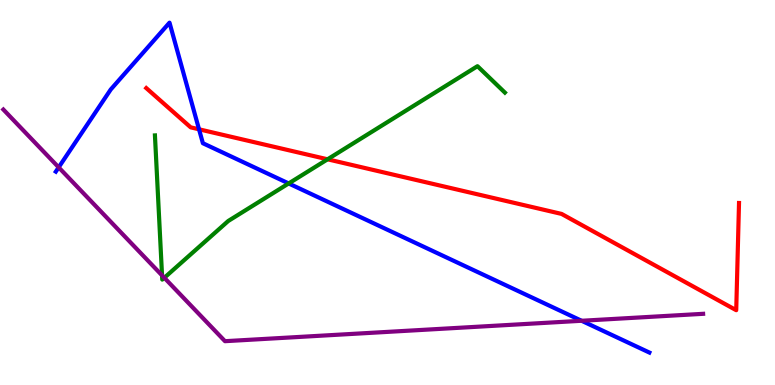[{'lines': ['blue', 'red'], 'intersections': [{'x': 2.57, 'y': 6.64}]}, {'lines': ['green', 'red'], 'intersections': [{'x': 4.23, 'y': 5.86}]}, {'lines': ['purple', 'red'], 'intersections': []}, {'lines': ['blue', 'green'], 'intersections': [{'x': 3.72, 'y': 5.24}]}, {'lines': ['blue', 'purple'], 'intersections': [{'x': 0.757, 'y': 5.65}, {'x': 7.5, 'y': 1.67}]}, {'lines': ['green', 'purple'], 'intersections': [{'x': 2.09, 'y': 2.85}, {'x': 2.12, 'y': 2.78}]}]